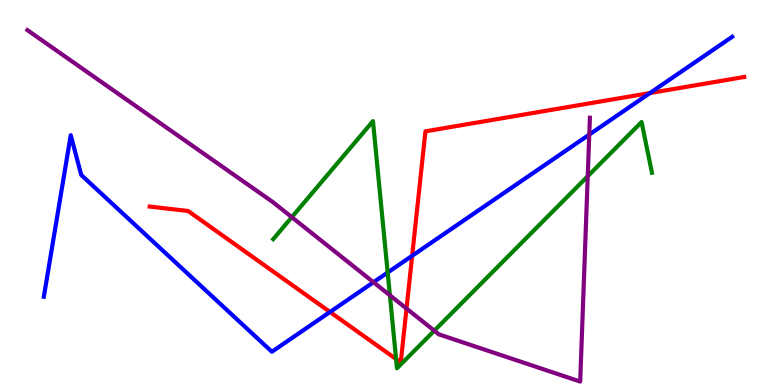[{'lines': ['blue', 'red'], 'intersections': [{'x': 4.26, 'y': 1.9}, {'x': 5.32, 'y': 3.36}, {'x': 8.39, 'y': 7.58}]}, {'lines': ['green', 'red'], 'intersections': [{'x': 5.11, 'y': 0.675}]}, {'lines': ['purple', 'red'], 'intersections': [{'x': 5.25, 'y': 1.99}]}, {'lines': ['blue', 'green'], 'intersections': [{'x': 5.0, 'y': 2.92}]}, {'lines': ['blue', 'purple'], 'intersections': [{'x': 4.82, 'y': 2.67}, {'x': 7.6, 'y': 6.5}]}, {'lines': ['green', 'purple'], 'intersections': [{'x': 3.77, 'y': 4.36}, {'x': 5.03, 'y': 2.33}, {'x': 5.6, 'y': 1.41}, {'x': 7.58, 'y': 5.42}]}]